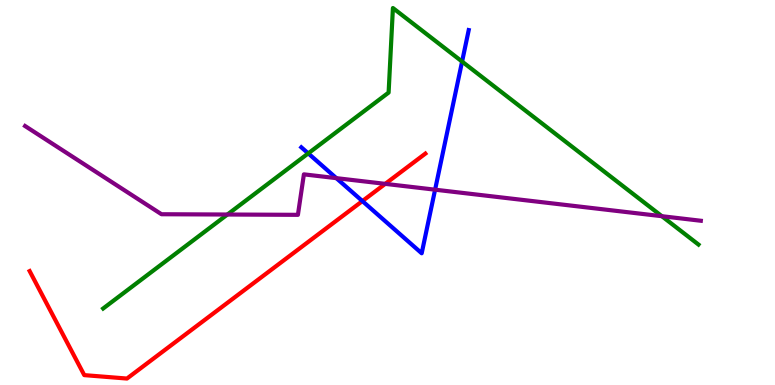[{'lines': ['blue', 'red'], 'intersections': [{'x': 4.68, 'y': 4.78}]}, {'lines': ['green', 'red'], 'intersections': []}, {'lines': ['purple', 'red'], 'intersections': [{'x': 4.97, 'y': 5.22}]}, {'lines': ['blue', 'green'], 'intersections': [{'x': 3.98, 'y': 6.02}, {'x': 5.96, 'y': 8.4}]}, {'lines': ['blue', 'purple'], 'intersections': [{'x': 4.34, 'y': 5.37}, {'x': 5.61, 'y': 5.07}]}, {'lines': ['green', 'purple'], 'intersections': [{'x': 2.93, 'y': 4.43}, {'x': 8.54, 'y': 4.38}]}]